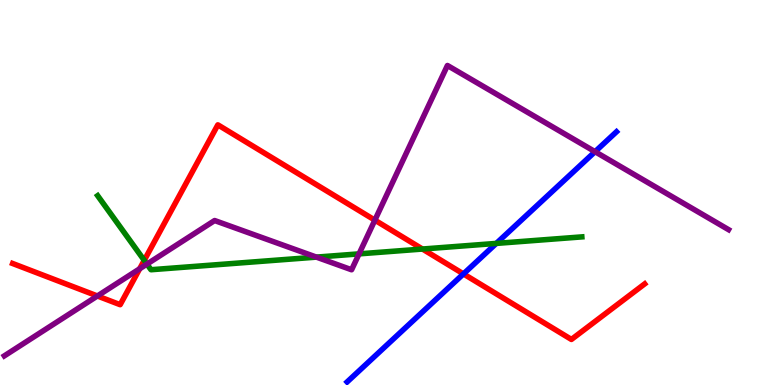[{'lines': ['blue', 'red'], 'intersections': [{'x': 5.98, 'y': 2.89}]}, {'lines': ['green', 'red'], 'intersections': [{'x': 1.86, 'y': 3.24}, {'x': 5.45, 'y': 3.53}]}, {'lines': ['purple', 'red'], 'intersections': [{'x': 1.26, 'y': 2.31}, {'x': 1.8, 'y': 3.02}, {'x': 4.84, 'y': 4.28}]}, {'lines': ['blue', 'green'], 'intersections': [{'x': 6.4, 'y': 3.68}]}, {'lines': ['blue', 'purple'], 'intersections': [{'x': 7.68, 'y': 6.06}]}, {'lines': ['green', 'purple'], 'intersections': [{'x': 1.9, 'y': 3.14}, {'x': 4.08, 'y': 3.32}, {'x': 4.63, 'y': 3.41}]}]